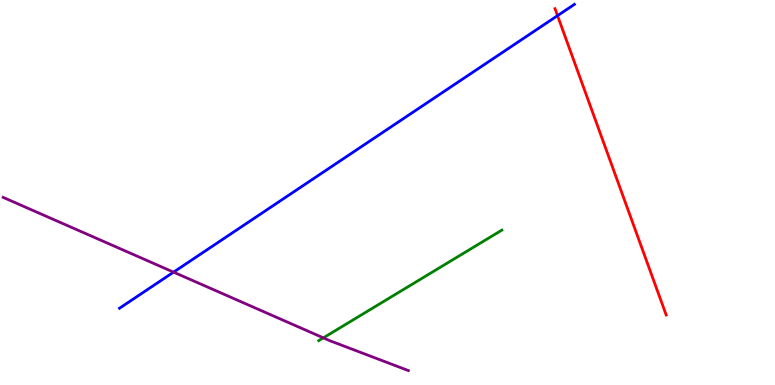[{'lines': ['blue', 'red'], 'intersections': [{'x': 7.19, 'y': 9.59}]}, {'lines': ['green', 'red'], 'intersections': []}, {'lines': ['purple', 'red'], 'intersections': []}, {'lines': ['blue', 'green'], 'intersections': []}, {'lines': ['blue', 'purple'], 'intersections': [{'x': 2.24, 'y': 2.93}]}, {'lines': ['green', 'purple'], 'intersections': [{'x': 4.17, 'y': 1.22}]}]